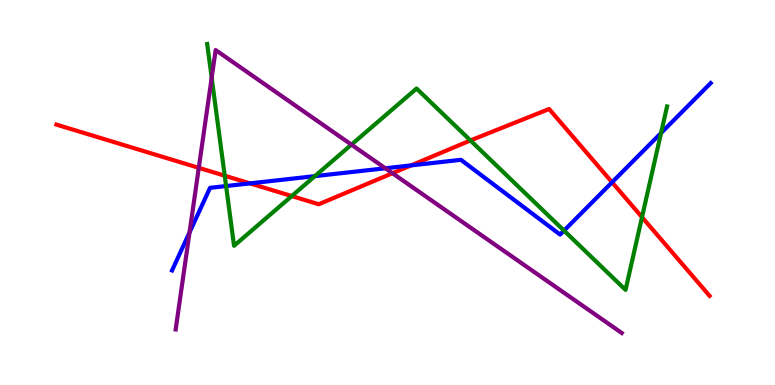[{'lines': ['blue', 'red'], 'intersections': [{'x': 3.23, 'y': 5.24}, {'x': 5.3, 'y': 5.7}, {'x': 7.9, 'y': 5.26}]}, {'lines': ['green', 'red'], 'intersections': [{'x': 2.9, 'y': 5.44}, {'x': 3.76, 'y': 4.91}, {'x': 6.07, 'y': 6.35}, {'x': 8.28, 'y': 4.36}]}, {'lines': ['purple', 'red'], 'intersections': [{'x': 2.56, 'y': 5.64}, {'x': 5.06, 'y': 5.5}]}, {'lines': ['blue', 'green'], 'intersections': [{'x': 2.92, 'y': 5.17}, {'x': 4.06, 'y': 5.43}, {'x': 7.28, 'y': 4.01}, {'x': 8.53, 'y': 6.54}]}, {'lines': ['blue', 'purple'], 'intersections': [{'x': 2.45, 'y': 3.96}, {'x': 4.97, 'y': 5.63}]}, {'lines': ['green', 'purple'], 'intersections': [{'x': 2.73, 'y': 7.98}, {'x': 4.53, 'y': 6.24}]}]